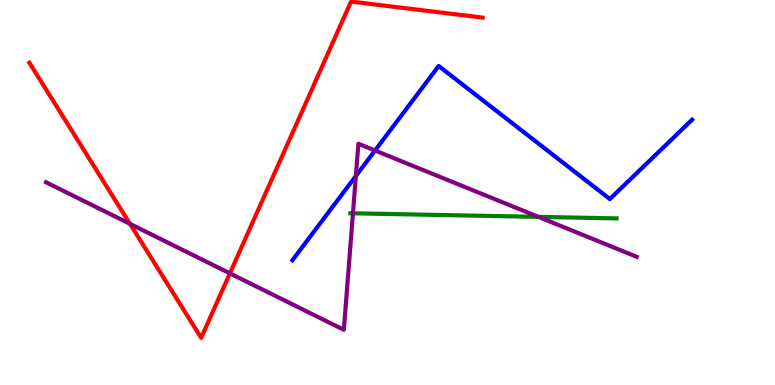[{'lines': ['blue', 'red'], 'intersections': []}, {'lines': ['green', 'red'], 'intersections': []}, {'lines': ['purple', 'red'], 'intersections': [{'x': 1.68, 'y': 4.19}, {'x': 2.97, 'y': 2.9}]}, {'lines': ['blue', 'green'], 'intersections': []}, {'lines': ['blue', 'purple'], 'intersections': [{'x': 4.59, 'y': 5.43}, {'x': 4.84, 'y': 6.09}]}, {'lines': ['green', 'purple'], 'intersections': [{'x': 4.55, 'y': 4.46}, {'x': 6.95, 'y': 4.37}]}]